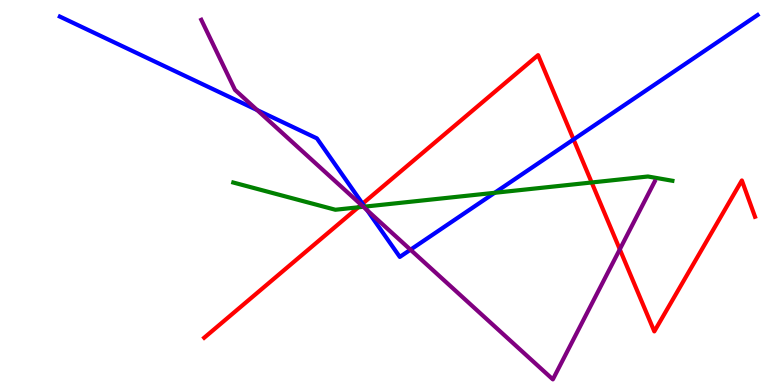[{'lines': ['blue', 'red'], 'intersections': [{'x': 4.68, 'y': 4.71}, {'x': 7.4, 'y': 6.38}]}, {'lines': ['green', 'red'], 'intersections': [{'x': 4.62, 'y': 4.62}, {'x': 7.63, 'y': 5.26}]}, {'lines': ['purple', 'red'], 'intersections': [{'x': 4.66, 'y': 4.68}, {'x': 8.0, 'y': 3.52}]}, {'lines': ['blue', 'green'], 'intersections': [{'x': 4.7, 'y': 4.63}, {'x': 6.38, 'y': 4.99}]}, {'lines': ['blue', 'purple'], 'intersections': [{'x': 3.32, 'y': 7.14}, {'x': 4.74, 'y': 4.54}, {'x': 5.3, 'y': 3.51}]}, {'lines': ['green', 'purple'], 'intersections': [{'x': 4.69, 'y': 4.63}]}]